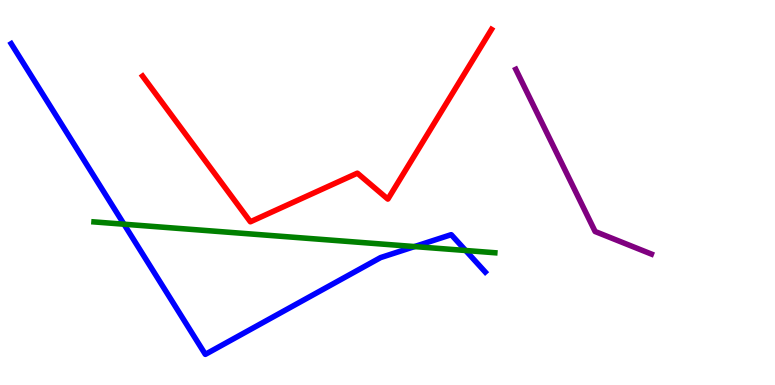[{'lines': ['blue', 'red'], 'intersections': []}, {'lines': ['green', 'red'], 'intersections': []}, {'lines': ['purple', 'red'], 'intersections': []}, {'lines': ['blue', 'green'], 'intersections': [{'x': 1.6, 'y': 4.18}, {'x': 5.35, 'y': 3.6}, {'x': 6.01, 'y': 3.49}]}, {'lines': ['blue', 'purple'], 'intersections': []}, {'lines': ['green', 'purple'], 'intersections': []}]